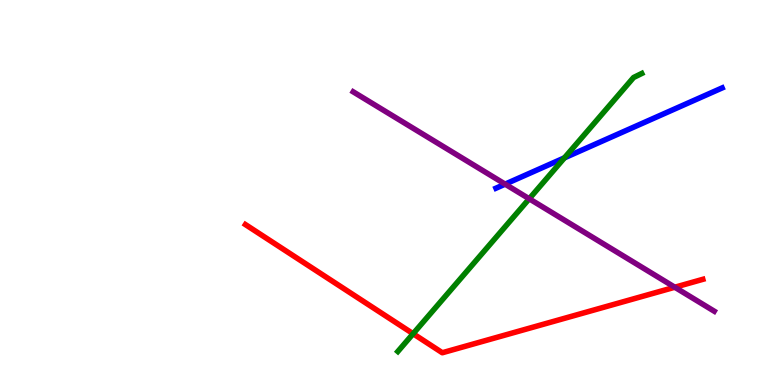[{'lines': ['blue', 'red'], 'intersections': []}, {'lines': ['green', 'red'], 'intersections': [{'x': 5.33, 'y': 1.33}]}, {'lines': ['purple', 'red'], 'intersections': [{'x': 8.71, 'y': 2.54}]}, {'lines': ['blue', 'green'], 'intersections': [{'x': 7.28, 'y': 5.9}]}, {'lines': ['blue', 'purple'], 'intersections': [{'x': 6.52, 'y': 5.22}]}, {'lines': ['green', 'purple'], 'intersections': [{'x': 6.83, 'y': 4.84}]}]